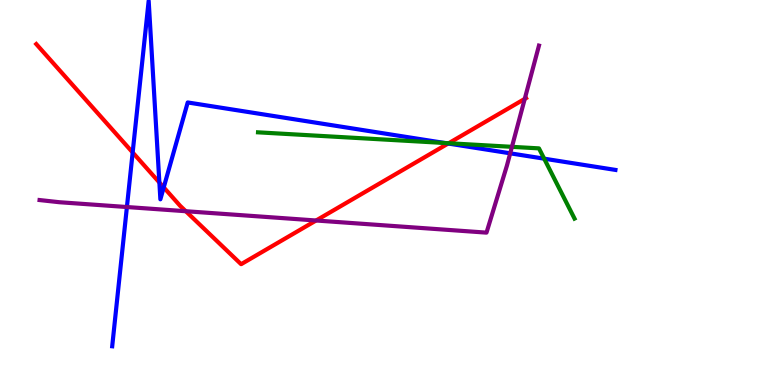[{'lines': ['blue', 'red'], 'intersections': [{'x': 1.71, 'y': 6.04}, {'x': 2.06, 'y': 5.26}, {'x': 2.11, 'y': 5.13}, {'x': 5.78, 'y': 6.27}]}, {'lines': ['green', 'red'], 'intersections': [{'x': 5.79, 'y': 6.28}]}, {'lines': ['purple', 'red'], 'intersections': [{'x': 2.4, 'y': 4.51}, {'x': 4.08, 'y': 4.27}, {'x': 6.77, 'y': 7.43}]}, {'lines': ['blue', 'green'], 'intersections': [{'x': 5.74, 'y': 6.29}, {'x': 7.02, 'y': 5.88}]}, {'lines': ['blue', 'purple'], 'intersections': [{'x': 1.64, 'y': 4.62}, {'x': 6.58, 'y': 6.02}]}, {'lines': ['green', 'purple'], 'intersections': [{'x': 6.61, 'y': 6.19}]}]